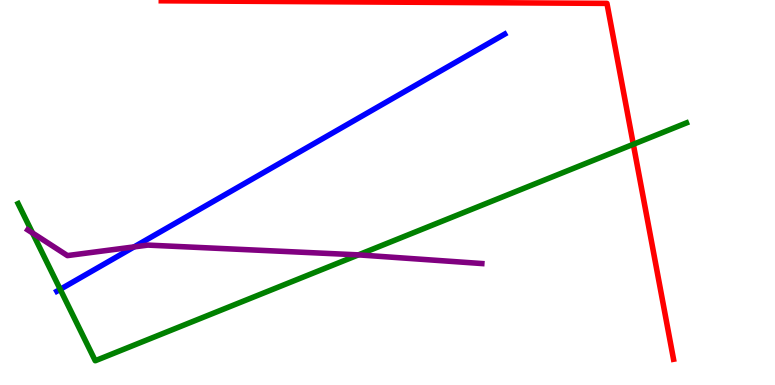[{'lines': ['blue', 'red'], 'intersections': []}, {'lines': ['green', 'red'], 'intersections': [{'x': 8.17, 'y': 6.25}]}, {'lines': ['purple', 'red'], 'intersections': []}, {'lines': ['blue', 'green'], 'intersections': [{'x': 0.777, 'y': 2.48}]}, {'lines': ['blue', 'purple'], 'intersections': [{'x': 1.73, 'y': 3.59}]}, {'lines': ['green', 'purple'], 'intersections': [{'x': 0.42, 'y': 3.95}, {'x': 4.62, 'y': 3.38}]}]